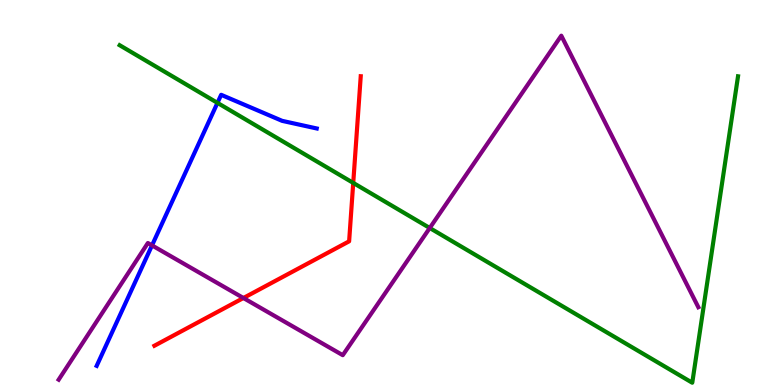[{'lines': ['blue', 'red'], 'intersections': []}, {'lines': ['green', 'red'], 'intersections': [{'x': 4.56, 'y': 5.25}]}, {'lines': ['purple', 'red'], 'intersections': [{'x': 3.14, 'y': 2.26}]}, {'lines': ['blue', 'green'], 'intersections': [{'x': 2.81, 'y': 7.33}]}, {'lines': ['blue', 'purple'], 'intersections': [{'x': 1.96, 'y': 3.63}]}, {'lines': ['green', 'purple'], 'intersections': [{'x': 5.55, 'y': 4.08}]}]